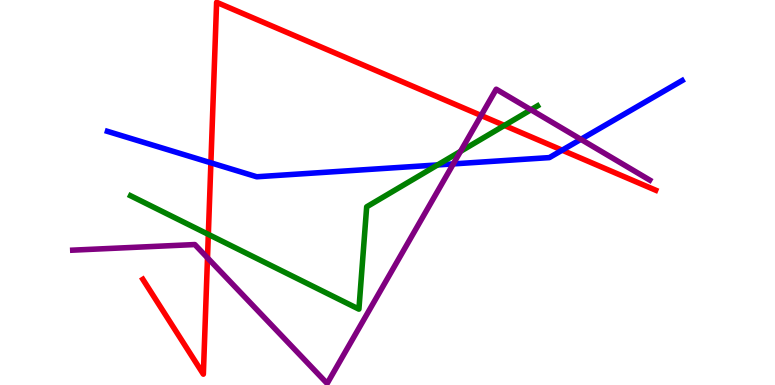[{'lines': ['blue', 'red'], 'intersections': [{'x': 2.72, 'y': 5.77}, {'x': 7.25, 'y': 6.1}]}, {'lines': ['green', 'red'], 'intersections': [{'x': 2.69, 'y': 3.91}, {'x': 6.51, 'y': 6.74}]}, {'lines': ['purple', 'red'], 'intersections': [{'x': 2.68, 'y': 3.3}, {'x': 6.21, 'y': 7.0}]}, {'lines': ['blue', 'green'], 'intersections': [{'x': 5.65, 'y': 5.72}]}, {'lines': ['blue', 'purple'], 'intersections': [{'x': 5.85, 'y': 5.74}, {'x': 7.5, 'y': 6.38}]}, {'lines': ['green', 'purple'], 'intersections': [{'x': 5.94, 'y': 6.07}, {'x': 6.85, 'y': 7.15}]}]